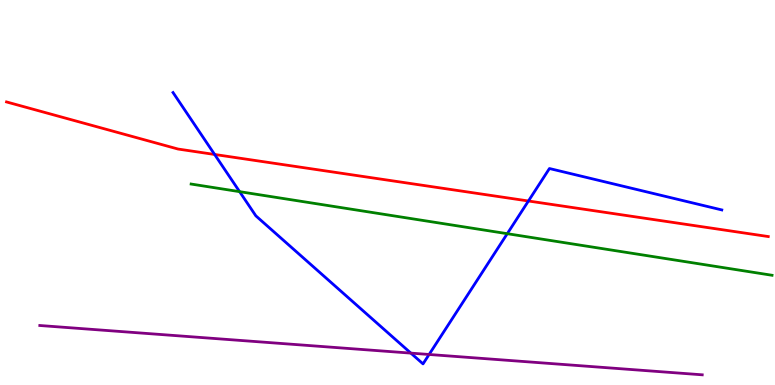[{'lines': ['blue', 'red'], 'intersections': [{'x': 2.77, 'y': 5.99}, {'x': 6.82, 'y': 4.78}]}, {'lines': ['green', 'red'], 'intersections': []}, {'lines': ['purple', 'red'], 'intersections': []}, {'lines': ['blue', 'green'], 'intersections': [{'x': 3.09, 'y': 5.02}, {'x': 6.55, 'y': 3.93}]}, {'lines': ['blue', 'purple'], 'intersections': [{'x': 5.3, 'y': 0.828}, {'x': 5.54, 'y': 0.793}]}, {'lines': ['green', 'purple'], 'intersections': []}]